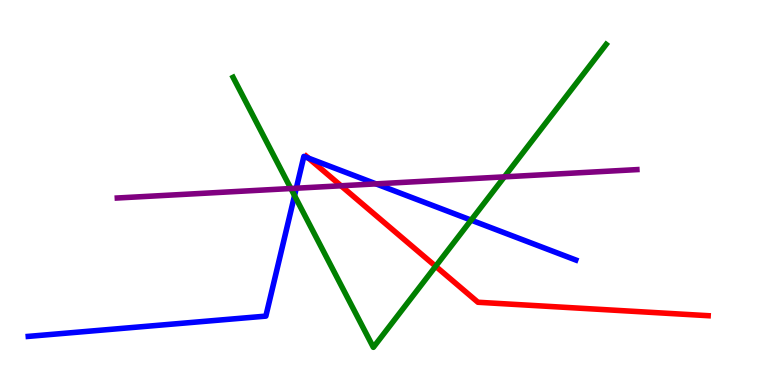[{'lines': ['blue', 'red'], 'intersections': [{'x': 3.98, 'y': 5.89}]}, {'lines': ['green', 'red'], 'intersections': [{'x': 5.62, 'y': 3.08}]}, {'lines': ['purple', 'red'], 'intersections': [{'x': 4.4, 'y': 5.17}]}, {'lines': ['blue', 'green'], 'intersections': [{'x': 3.8, 'y': 4.92}, {'x': 6.08, 'y': 4.28}]}, {'lines': ['blue', 'purple'], 'intersections': [{'x': 3.82, 'y': 5.11}, {'x': 4.85, 'y': 5.22}]}, {'lines': ['green', 'purple'], 'intersections': [{'x': 3.75, 'y': 5.1}, {'x': 6.51, 'y': 5.41}]}]